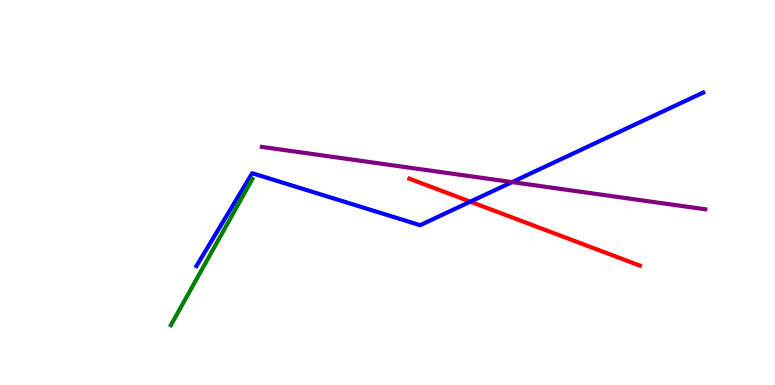[{'lines': ['blue', 'red'], 'intersections': [{'x': 6.07, 'y': 4.76}]}, {'lines': ['green', 'red'], 'intersections': []}, {'lines': ['purple', 'red'], 'intersections': []}, {'lines': ['blue', 'green'], 'intersections': []}, {'lines': ['blue', 'purple'], 'intersections': [{'x': 6.61, 'y': 5.27}]}, {'lines': ['green', 'purple'], 'intersections': []}]